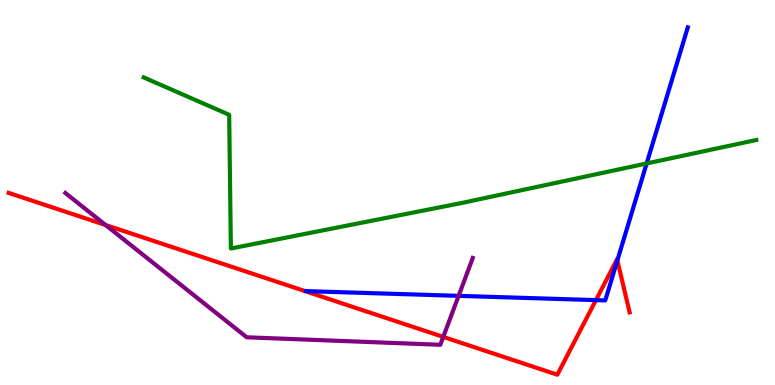[{'lines': ['blue', 'red'], 'intersections': [{'x': 7.69, 'y': 2.2}, {'x': 7.97, 'y': 3.24}]}, {'lines': ['green', 'red'], 'intersections': []}, {'lines': ['purple', 'red'], 'intersections': [{'x': 1.36, 'y': 4.16}, {'x': 5.72, 'y': 1.25}]}, {'lines': ['blue', 'green'], 'intersections': [{'x': 8.34, 'y': 5.75}]}, {'lines': ['blue', 'purple'], 'intersections': [{'x': 5.92, 'y': 2.32}]}, {'lines': ['green', 'purple'], 'intersections': []}]